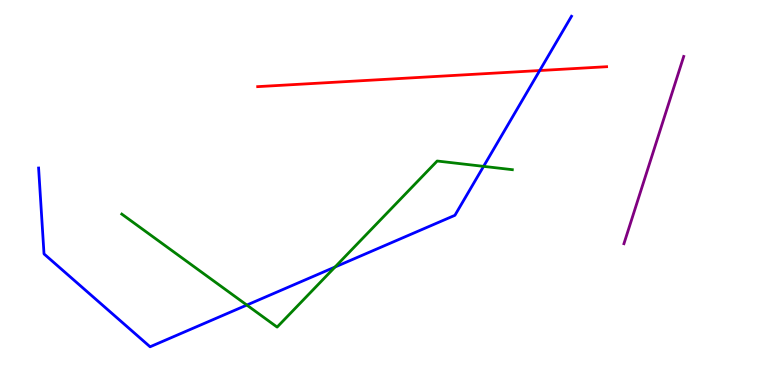[{'lines': ['blue', 'red'], 'intersections': [{'x': 6.96, 'y': 8.17}]}, {'lines': ['green', 'red'], 'intersections': []}, {'lines': ['purple', 'red'], 'intersections': []}, {'lines': ['blue', 'green'], 'intersections': [{'x': 3.18, 'y': 2.08}, {'x': 4.32, 'y': 3.06}, {'x': 6.24, 'y': 5.68}]}, {'lines': ['blue', 'purple'], 'intersections': []}, {'lines': ['green', 'purple'], 'intersections': []}]